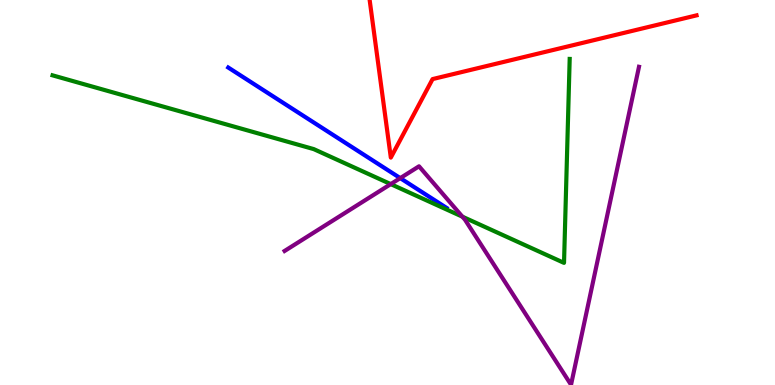[{'lines': ['blue', 'red'], 'intersections': []}, {'lines': ['green', 'red'], 'intersections': []}, {'lines': ['purple', 'red'], 'intersections': []}, {'lines': ['blue', 'green'], 'intersections': []}, {'lines': ['blue', 'purple'], 'intersections': [{'x': 5.16, 'y': 5.37}]}, {'lines': ['green', 'purple'], 'intersections': [{'x': 5.04, 'y': 5.22}, {'x': 5.97, 'y': 4.37}]}]